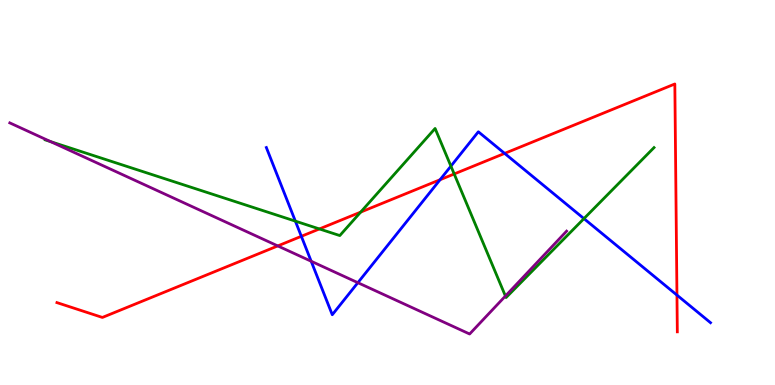[{'lines': ['blue', 'red'], 'intersections': [{'x': 3.89, 'y': 3.86}, {'x': 5.68, 'y': 5.33}, {'x': 6.51, 'y': 6.02}, {'x': 8.73, 'y': 2.34}]}, {'lines': ['green', 'red'], 'intersections': [{'x': 4.12, 'y': 4.05}, {'x': 4.65, 'y': 4.49}, {'x': 5.86, 'y': 5.48}]}, {'lines': ['purple', 'red'], 'intersections': [{'x': 3.58, 'y': 3.61}]}, {'lines': ['blue', 'green'], 'intersections': [{'x': 3.81, 'y': 4.26}, {'x': 5.82, 'y': 5.68}, {'x': 7.53, 'y': 4.32}]}, {'lines': ['blue', 'purple'], 'intersections': [{'x': 4.02, 'y': 3.21}, {'x': 4.62, 'y': 2.66}]}, {'lines': ['green', 'purple'], 'intersections': [{'x': 0.654, 'y': 6.32}, {'x': 6.52, 'y': 2.31}]}]